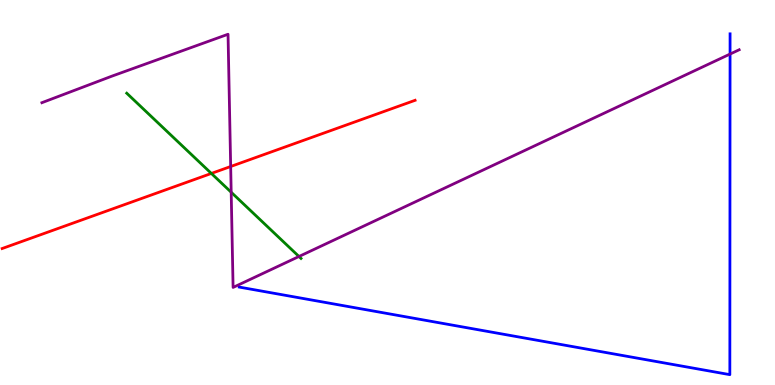[{'lines': ['blue', 'red'], 'intersections': []}, {'lines': ['green', 'red'], 'intersections': [{'x': 2.73, 'y': 5.5}]}, {'lines': ['purple', 'red'], 'intersections': [{'x': 2.98, 'y': 5.68}]}, {'lines': ['blue', 'green'], 'intersections': []}, {'lines': ['blue', 'purple'], 'intersections': [{'x': 9.42, 'y': 8.6}]}, {'lines': ['green', 'purple'], 'intersections': [{'x': 2.98, 'y': 5.01}, {'x': 3.86, 'y': 3.34}]}]